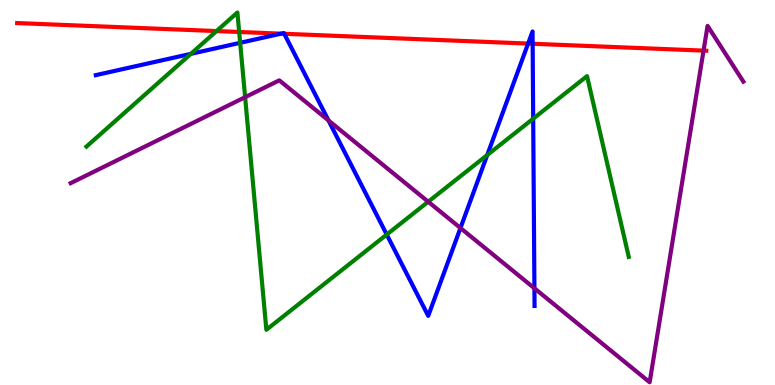[{'lines': ['blue', 'red'], 'intersections': [{'x': 3.63, 'y': 9.13}, {'x': 3.67, 'y': 9.12}, {'x': 6.81, 'y': 8.87}, {'x': 6.87, 'y': 8.86}]}, {'lines': ['green', 'red'], 'intersections': [{'x': 2.79, 'y': 9.19}, {'x': 3.09, 'y': 9.17}]}, {'lines': ['purple', 'red'], 'intersections': [{'x': 9.08, 'y': 8.69}]}, {'lines': ['blue', 'green'], 'intersections': [{'x': 2.46, 'y': 8.6}, {'x': 3.1, 'y': 8.89}, {'x': 4.99, 'y': 3.91}, {'x': 6.29, 'y': 5.97}, {'x': 6.88, 'y': 6.92}]}, {'lines': ['blue', 'purple'], 'intersections': [{'x': 4.24, 'y': 6.87}, {'x': 5.94, 'y': 4.08}, {'x': 6.9, 'y': 2.51}]}, {'lines': ['green', 'purple'], 'intersections': [{'x': 3.16, 'y': 7.48}, {'x': 5.53, 'y': 4.76}]}]